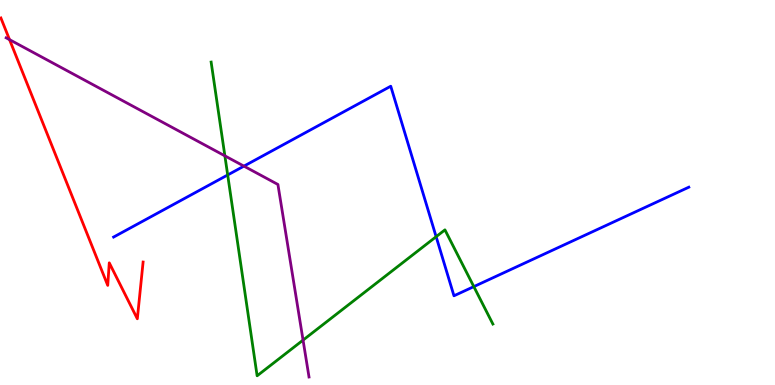[{'lines': ['blue', 'red'], 'intersections': []}, {'lines': ['green', 'red'], 'intersections': []}, {'lines': ['purple', 'red'], 'intersections': [{'x': 0.123, 'y': 8.97}]}, {'lines': ['blue', 'green'], 'intersections': [{'x': 2.94, 'y': 5.46}, {'x': 5.63, 'y': 3.85}, {'x': 6.11, 'y': 2.56}]}, {'lines': ['blue', 'purple'], 'intersections': [{'x': 3.15, 'y': 5.68}]}, {'lines': ['green', 'purple'], 'intersections': [{'x': 2.9, 'y': 5.95}, {'x': 3.91, 'y': 1.17}]}]